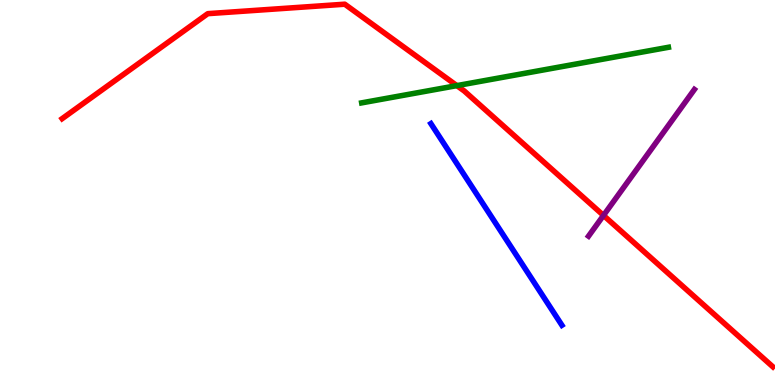[{'lines': ['blue', 'red'], 'intersections': []}, {'lines': ['green', 'red'], 'intersections': [{'x': 5.9, 'y': 7.78}]}, {'lines': ['purple', 'red'], 'intersections': [{'x': 7.79, 'y': 4.4}]}, {'lines': ['blue', 'green'], 'intersections': []}, {'lines': ['blue', 'purple'], 'intersections': []}, {'lines': ['green', 'purple'], 'intersections': []}]